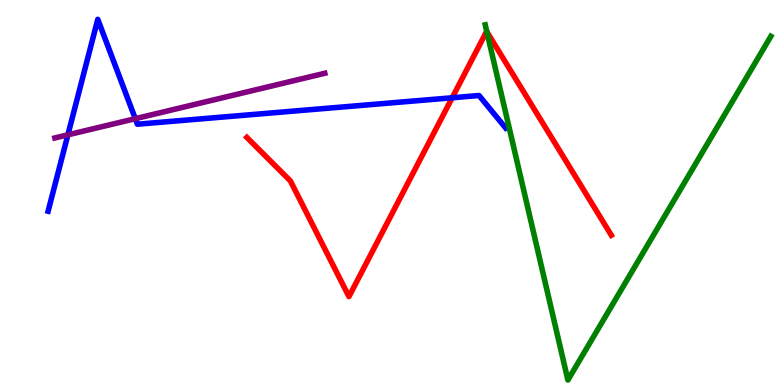[{'lines': ['blue', 'red'], 'intersections': [{'x': 5.83, 'y': 7.46}]}, {'lines': ['green', 'red'], 'intersections': [{'x': 6.28, 'y': 9.18}]}, {'lines': ['purple', 'red'], 'intersections': []}, {'lines': ['blue', 'green'], 'intersections': []}, {'lines': ['blue', 'purple'], 'intersections': [{'x': 0.876, 'y': 6.5}, {'x': 1.75, 'y': 6.92}]}, {'lines': ['green', 'purple'], 'intersections': []}]